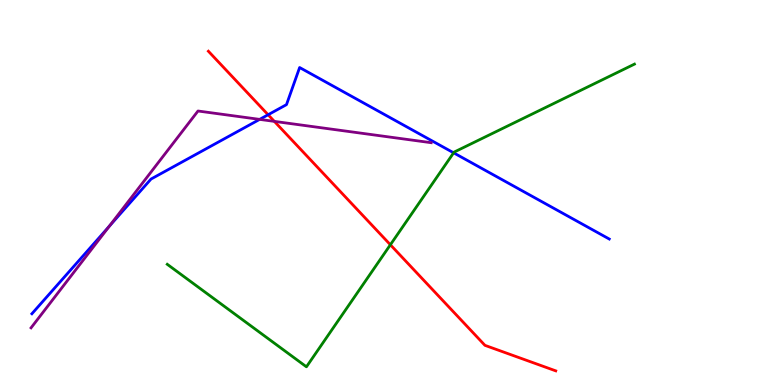[{'lines': ['blue', 'red'], 'intersections': [{'x': 3.46, 'y': 7.02}]}, {'lines': ['green', 'red'], 'intersections': [{'x': 5.04, 'y': 3.64}]}, {'lines': ['purple', 'red'], 'intersections': [{'x': 3.54, 'y': 6.85}]}, {'lines': ['blue', 'green'], 'intersections': [{'x': 5.85, 'y': 6.03}]}, {'lines': ['blue', 'purple'], 'intersections': [{'x': 1.41, 'y': 4.12}, {'x': 3.35, 'y': 6.9}]}, {'lines': ['green', 'purple'], 'intersections': []}]